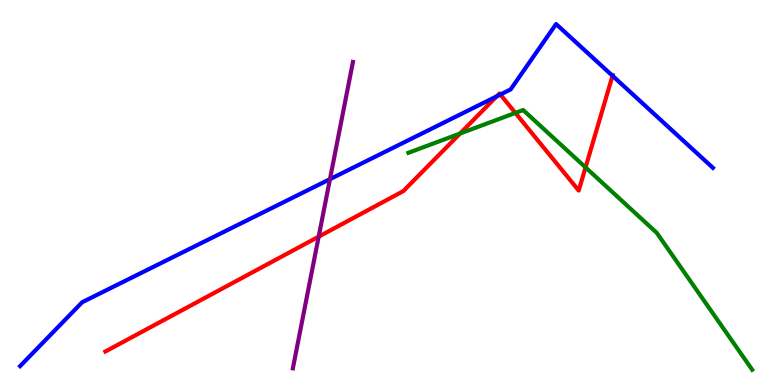[{'lines': ['blue', 'red'], 'intersections': [{'x': 6.41, 'y': 7.5}, {'x': 6.46, 'y': 7.54}, {'x': 7.9, 'y': 8.03}]}, {'lines': ['green', 'red'], 'intersections': [{'x': 5.94, 'y': 6.53}, {'x': 6.65, 'y': 7.07}, {'x': 7.56, 'y': 5.65}]}, {'lines': ['purple', 'red'], 'intersections': [{'x': 4.11, 'y': 3.85}]}, {'lines': ['blue', 'green'], 'intersections': []}, {'lines': ['blue', 'purple'], 'intersections': [{'x': 4.26, 'y': 5.35}]}, {'lines': ['green', 'purple'], 'intersections': []}]